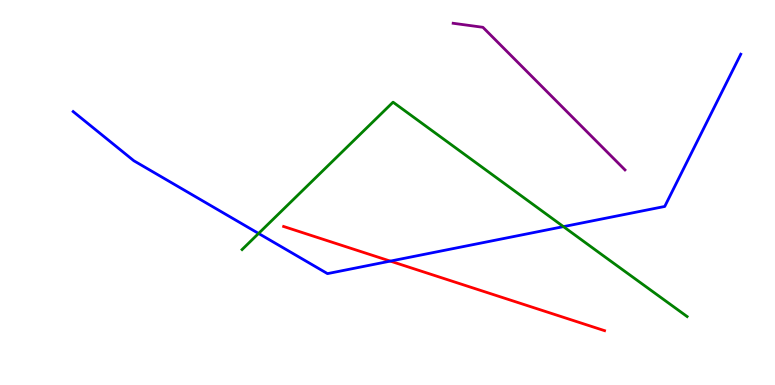[{'lines': ['blue', 'red'], 'intersections': [{'x': 5.04, 'y': 3.22}]}, {'lines': ['green', 'red'], 'intersections': []}, {'lines': ['purple', 'red'], 'intersections': []}, {'lines': ['blue', 'green'], 'intersections': [{'x': 3.34, 'y': 3.94}, {'x': 7.27, 'y': 4.11}]}, {'lines': ['blue', 'purple'], 'intersections': []}, {'lines': ['green', 'purple'], 'intersections': []}]